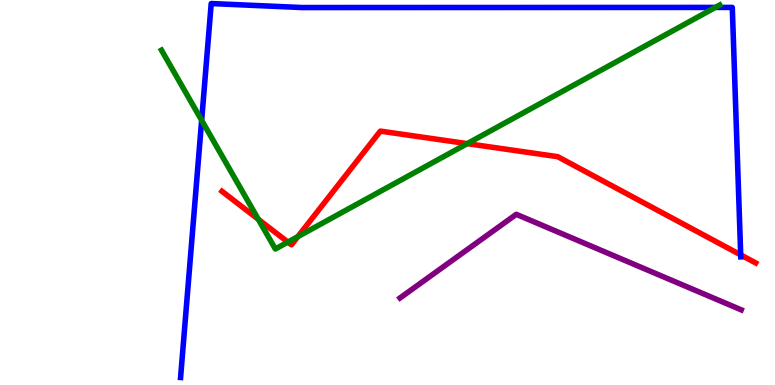[{'lines': ['blue', 'red'], 'intersections': [{'x': 9.56, 'y': 3.38}]}, {'lines': ['green', 'red'], 'intersections': [{'x': 3.33, 'y': 4.3}, {'x': 3.71, 'y': 3.71}, {'x': 3.84, 'y': 3.85}, {'x': 6.03, 'y': 6.27}]}, {'lines': ['purple', 'red'], 'intersections': []}, {'lines': ['blue', 'green'], 'intersections': [{'x': 2.6, 'y': 6.88}, {'x': 9.23, 'y': 9.81}]}, {'lines': ['blue', 'purple'], 'intersections': []}, {'lines': ['green', 'purple'], 'intersections': []}]